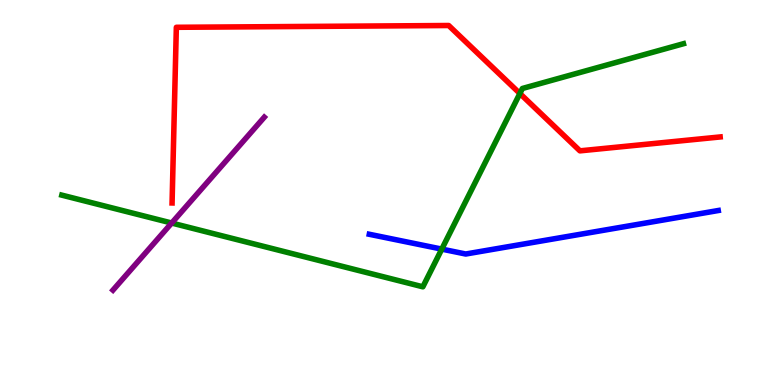[{'lines': ['blue', 'red'], 'intersections': []}, {'lines': ['green', 'red'], 'intersections': [{'x': 6.71, 'y': 7.57}]}, {'lines': ['purple', 'red'], 'intersections': []}, {'lines': ['blue', 'green'], 'intersections': [{'x': 5.7, 'y': 3.53}]}, {'lines': ['blue', 'purple'], 'intersections': []}, {'lines': ['green', 'purple'], 'intersections': [{'x': 2.22, 'y': 4.21}]}]